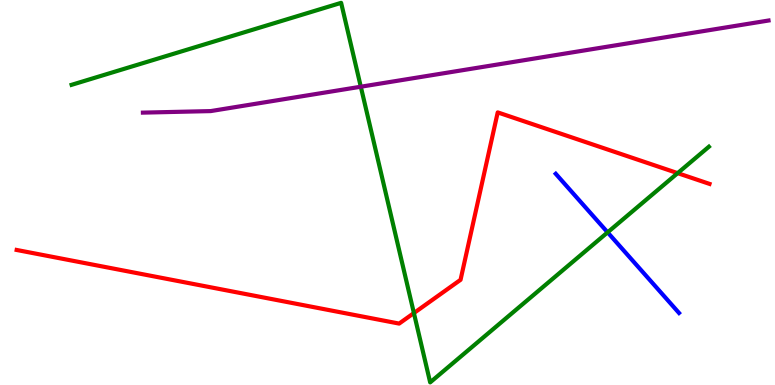[{'lines': ['blue', 'red'], 'intersections': []}, {'lines': ['green', 'red'], 'intersections': [{'x': 5.34, 'y': 1.87}, {'x': 8.74, 'y': 5.5}]}, {'lines': ['purple', 'red'], 'intersections': []}, {'lines': ['blue', 'green'], 'intersections': [{'x': 7.84, 'y': 3.96}]}, {'lines': ['blue', 'purple'], 'intersections': []}, {'lines': ['green', 'purple'], 'intersections': [{'x': 4.66, 'y': 7.75}]}]